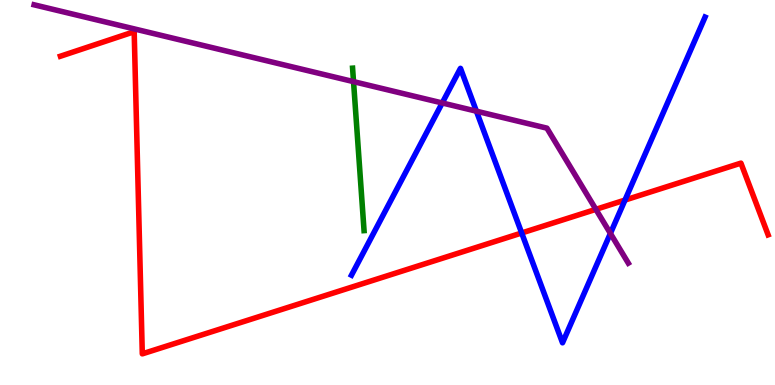[{'lines': ['blue', 'red'], 'intersections': [{'x': 6.73, 'y': 3.95}, {'x': 8.06, 'y': 4.8}]}, {'lines': ['green', 'red'], 'intersections': []}, {'lines': ['purple', 'red'], 'intersections': [{'x': 7.69, 'y': 4.56}]}, {'lines': ['blue', 'green'], 'intersections': []}, {'lines': ['blue', 'purple'], 'intersections': [{'x': 5.71, 'y': 7.33}, {'x': 6.15, 'y': 7.11}, {'x': 7.88, 'y': 3.94}]}, {'lines': ['green', 'purple'], 'intersections': [{'x': 4.56, 'y': 7.88}]}]